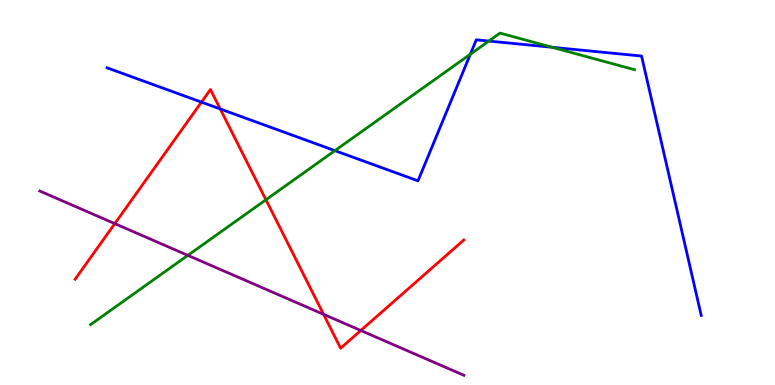[{'lines': ['blue', 'red'], 'intersections': [{'x': 2.6, 'y': 7.35}, {'x': 2.84, 'y': 7.17}]}, {'lines': ['green', 'red'], 'intersections': [{'x': 3.43, 'y': 4.81}]}, {'lines': ['purple', 'red'], 'intersections': [{'x': 1.48, 'y': 4.19}, {'x': 4.17, 'y': 1.84}, {'x': 4.66, 'y': 1.42}]}, {'lines': ['blue', 'green'], 'intersections': [{'x': 4.32, 'y': 6.09}, {'x': 6.07, 'y': 8.59}, {'x': 6.31, 'y': 8.93}, {'x': 7.12, 'y': 8.77}]}, {'lines': ['blue', 'purple'], 'intersections': []}, {'lines': ['green', 'purple'], 'intersections': [{'x': 2.42, 'y': 3.37}]}]